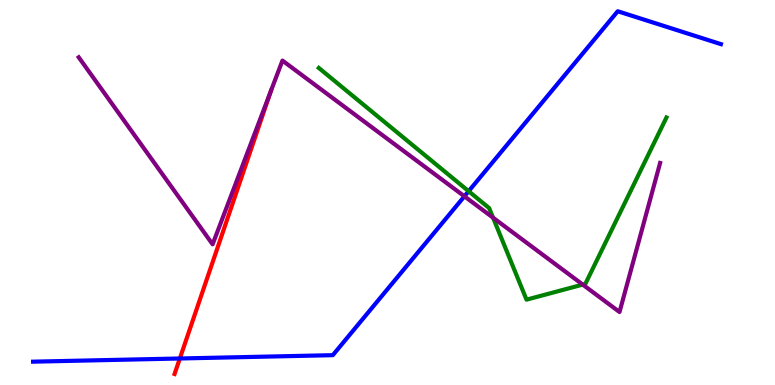[{'lines': ['blue', 'red'], 'intersections': [{'x': 2.32, 'y': 0.689}]}, {'lines': ['green', 'red'], 'intersections': []}, {'lines': ['purple', 'red'], 'intersections': []}, {'lines': ['blue', 'green'], 'intersections': [{'x': 6.05, 'y': 5.03}]}, {'lines': ['blue', 'purple'], 'intersections': [{'x': 5.99, 'y': 4.9}]}, {'lines': ['green', 'purple'], 'intersections': [{'x': 6.36, 'y': 4.35}, {'x': 7.52, 'y': 2.61}]}]